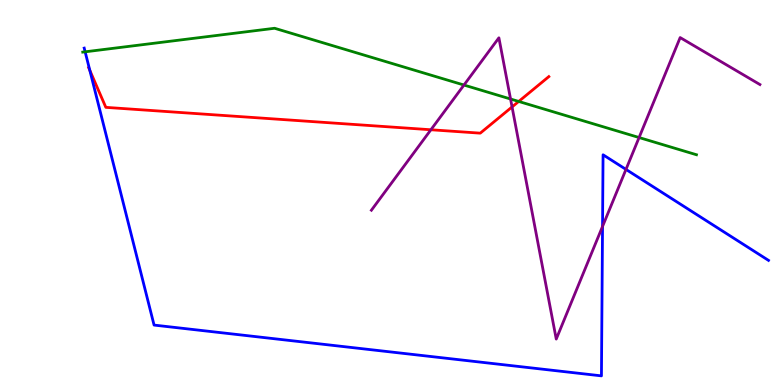[{'lines': ['blue', 'red'], 'intersections': [{'x': 1.16, 'y': 8.17}]}, {'lines': ['green', 'red'], 'intersections': [{'x': 6.69, 'y': 7.36}]}, {'lines': ['purple', 'red'], 'intersections': [{'x': 5.56, 'y': 6.63}, {'x': 6.61, 'y': 7.22}]}, {'lines': ['blue', 'green'], 'intersections': [{'x': 1.1, 'y': 8.65}]}, {'lines': ['blue', 'purple'], 'intersections': [{'x': 7.77, 'y': 4.12}, {'x': 8.08, 'y': 5.6}]}, {'lines': ['green', 'purple'], 'intersections': [{'x': 5.99, 'y': 7.79}, {'x': 6.59, 'y': 7.43}, {'x': 8.25, 'y': 6.43}]}]